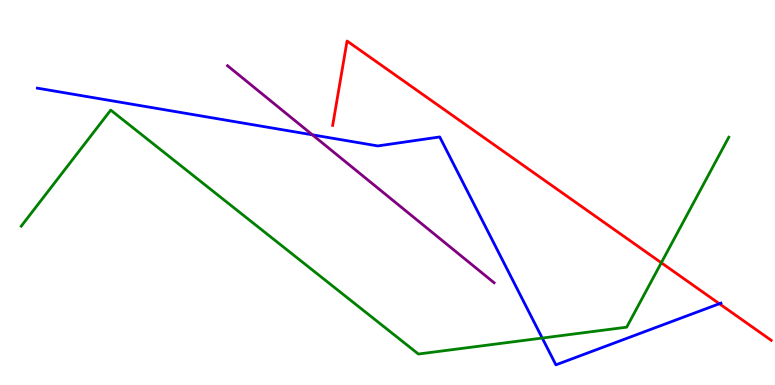[{'lines': ['blue', 'red'], 'intersections': [{'x': 9.28, 'y': 2.11}]}, {'lines': ['green', 'red'], 'intersections': [{'x': 8.53, 'y': 3.18}]}, {'lines': ['purple', 'red'], 'intersections': []}, {'lines': ['blue', 'green'], 'intersections': [{'x': 7.0, 'y': 1.22}]}, {'lines': ['blue', 'purple'], 'intersections': [{'x': 4.03, 'y': 6.5}]}, {'lines': ['green', 'purple'], 'intersections': []}]